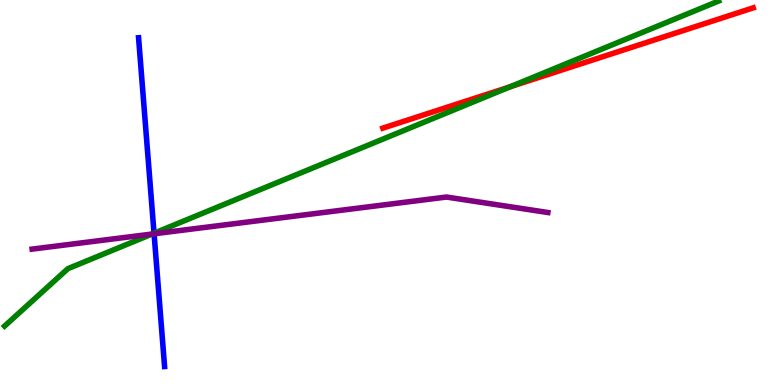[{'lines': ['blue', 'red'], 'intersections': []}, {'lines': ['green', 'red'], 'intersections': [{'x': 6.58, 'y': 7.75}]}, {'lines': ['purple', 'red'], 'intersections': []}, {'lines': ['blue', 'green'], 'intersections': [{'x': 1.99, 'y': 3.94}]}, {'lines': ['blue', 'purple'], 'intersections': [{'x': 1.99, 'y': 3.93}]}, {'lines': ['green', 'purple'], 'intersections': [{'x': 1.96, 'y': 3.92}]}]